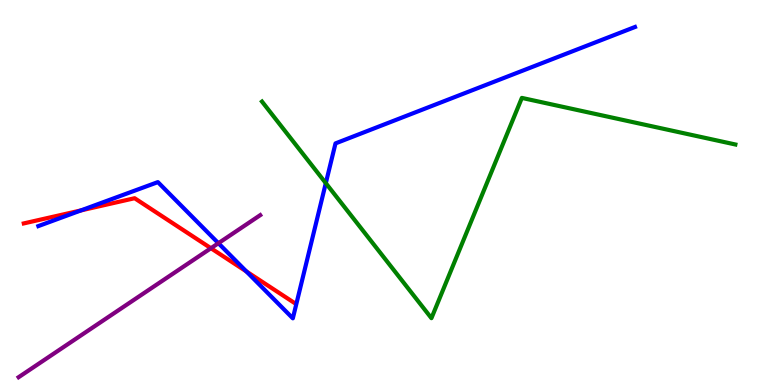[{'lines': ['blue', 'red'], 'intersections': [{'x': 1.04, 'y': 4.53}, {'x': 3.18, 'y': 2.95}]}, {'lines': ['green', 'red'], 'intersections': []}, {'lines': ['purple', 'red'], 'intersections': [{'x': 2.72, 'y': 3.55}]}, {'lines': ['blue', 'green'], 'intersections': [{'x': 4.2, 'y': 5.24}]}, {'lines': ['blue', 'purple'], 'intersections': [{'x': 2.82, 'y': 3.68}]}, {'lines': ['green', 'purple'], 'intersections': []}]